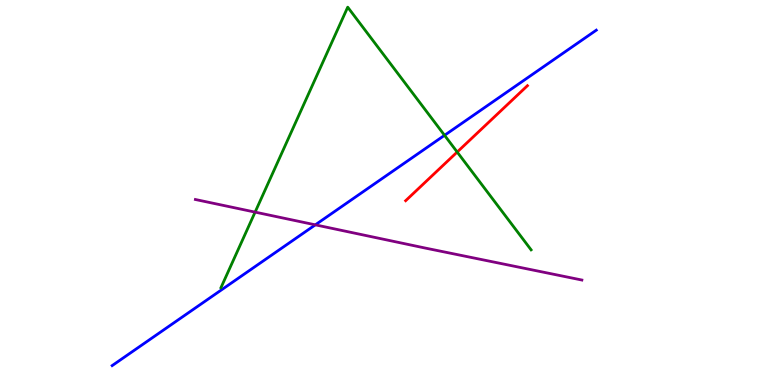[{'lines': ['blue', 'red'], 'intersections': []}, {'lines': ['green', 'red'], 'intersections': [{'x': 5.9, 'y': 6.05}]}, {'lines': ['purple', 'red'], 'intersections': []}, {'lines': ['blue', 'green'], 'intersections': [{'x': 5.74, 'y': 6.49}]}, {'lines': ['blue', 'purple'], 'intersections': [{'x': 4.07, 'y': 4.16}]}, {'lines': ['green', 'purple'], 'intersections': [{'x': 3.29, 'y': 4.49}]}]